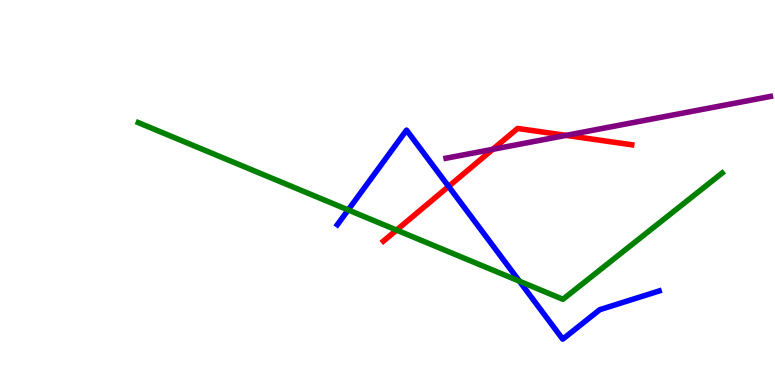[{'lines': ['blue', 'red'], 'intersections': [{'x': 5.79, 'y': 5.16}]}, {'lines': ['green', 'red'], 'intersections': [{'x': 5.12, 'y': 4.02}]}, {'lines': ['purple', 'red'], 'intersections': [{'x': 6.36, 'y': 6.12}, {'x': 7.3, 'y': 6.48}]}, {'lines': ['blue', 'green'], 'intersections': [{'x': 4.49, 'y': 4.55}, {'x': 6.7, 'y': 2.7}]}, {'lines': ['blue', 'purple'], 'intersections': []}, {'lines': ['green', 'purple'], 'intersections': []}]